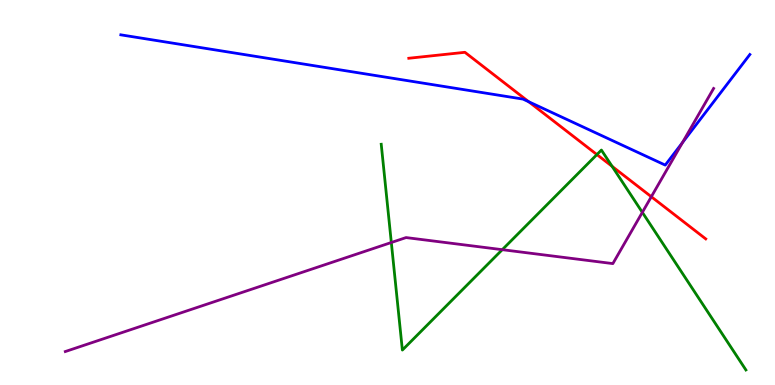[{'lines': ['blue', 'red'], 'intersections': [{'x': 6.82, 'y': 7.36}]}, {'lines': ['green', 'red'], 'intersections': [{'x': 7.7, 'y': 5.99}, {'x': 7.9, 'y': 5.68}]}, {'lines': ['purple', 'red'], 'intersections': [{'x': 8.4, 'y': 4.89}]}, {'lines': ['blue', 'green'], 'intersections': []}, {'lines': ['blue', 'purple'], 'intersections': [{'x': 8.81, 'y': 6.3}]}, {'lines': ['green', 'purple'], 'intersections': [{'x': 5.05, 'y': 3.7}, {'x': 6.48, 'y': 3.51}, {'x': 8.29, 'y': 4.48}]}]